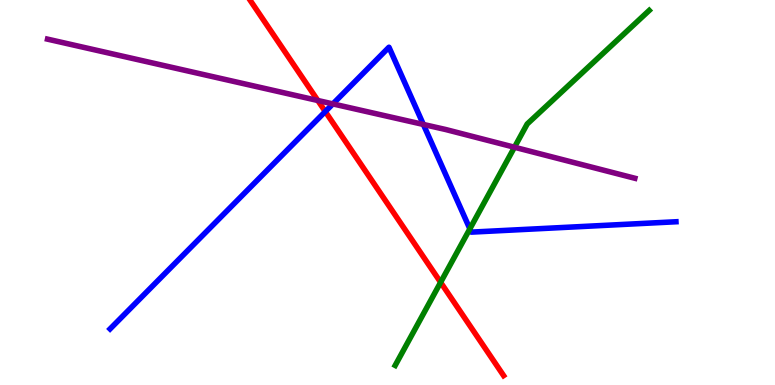[{'lines': ['blue', 'red'], 'intersections': [{'x': 4.2, 'y': 7.1}]}, {'lines': ['green', 'red'], 'intersections': [{'x': 5.69, 'y': 2.67}]}, {'lines': ['purple', 'red'], 'intersections': [{'x': 4.1, 'y': 7.39}]}, {'lines': ['blue', 'green'], 'intersections': [{'x': 6.06, 'y': 4.06}]}, {'lines': ['blue', 'purple'], 'intersections': [{'x': 4.29, 'y': 7.3}, {'x': 5.46, 'y': 6.77}]}, {'lines': ['green', 'purple'], 'intersections': [{'x': 6.64, 'y': 6.18}]}]